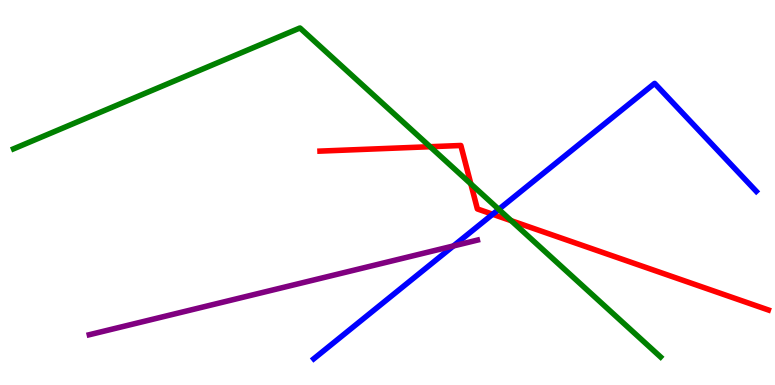[{'lines': ['blue', 'red'], 'intersections': [{'x': 6.36, 'y': 4.44}]}, {'lines': ['green', 'red'], 'intersections': [{'x': 5.55, 'y': 6.19}, {'x': 6.08, 'y': 5.22}, {'x': 6.6, 'y': 4.27}]}, {'lines': ['purple', 'red'], 'intersections': []}, {'lines': ['blue', 'green'], 'intersections': [{'x': 6.44, 'y': 4.56}]}, {'lines': ['blue', 'purple'], 'intersections': [{'x': 5.85, 'y': 3.61}]}, {'lines': ['green', 'purple'], 'intersections': []}]